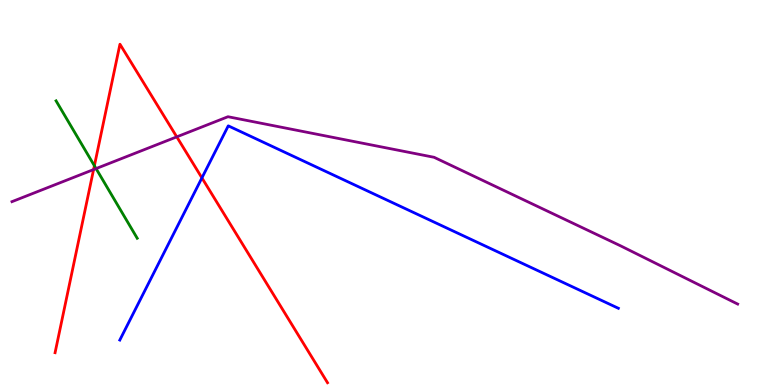[{'lines': ['blue', 'red'], 'intersections': [{'x': 2.61, 'y': 5.38}]}, {'lines': ['green', 'red'], 'intersections': [{'x': 1.22, 'y': 5.7}]}, {'lines': ['purple', 'red'], 'intersections': [{'x': 1.21, 'y': 5.6}, {'x': 2.28, 'y': 6.45}]}, {'lines': ['blue', 'green'], 'intersections': []}, {'lines': ['blue', 'purple'], 'intersections': []}, {'lines': ['green', 'purple'], 'intersections': [{'x': 1.24, 'y': 5.62}]}]